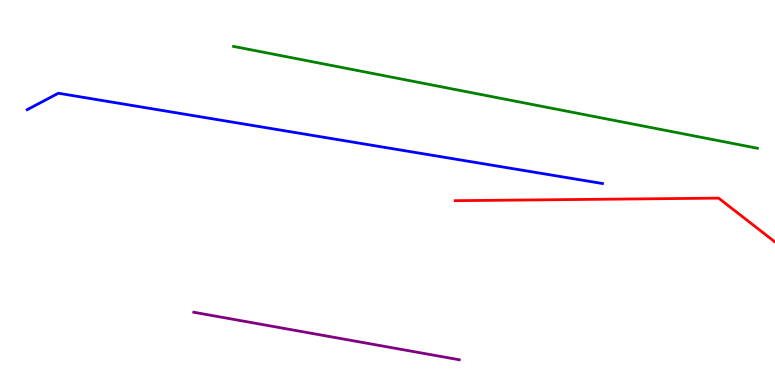[{'lines': ['blue', 'red'], 'intersections': []}, {'lines': ['green', 'red'], 'intersections': []}, {'lines': ['purple', 'red'], 'intersections': []}, {'lines': ['blue', 'green'], 'intersections': []}, {'lines': ['blue', 'purple'], 'intersections': []}, {'lines': ['green', 'purple'], 'intersections': []}]